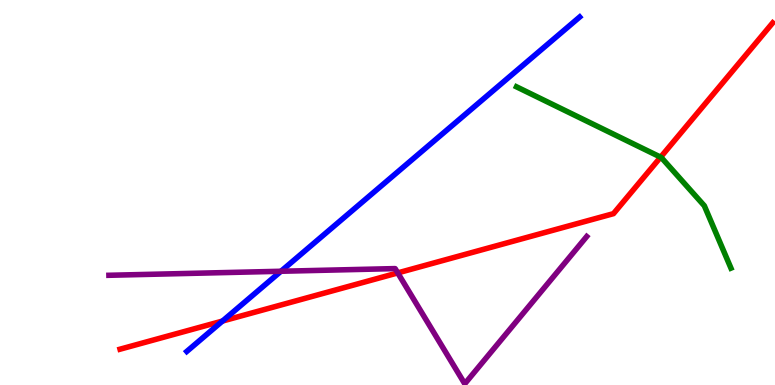[{'lines': ['blue', 'red'], 'intersections': [{'x': 2.87, 'y': 1.66}]}, {'lines': ['green', 'red'], 'intersections': [{'x': 8.52, 'y': 5.92}]}, {'lines': ['purple', 'red'], 'intersections': [{'x': 5.13, 'y': 2.91}]}, {'lines': ['blue', 'green'], 'intersections': []}, {'lines': ['blue', 'purple'], 'intersections': [{'x': 3.63, 'y': 2.95}]}, {'lines': ['green', 'purple'], 'intersections': []}]